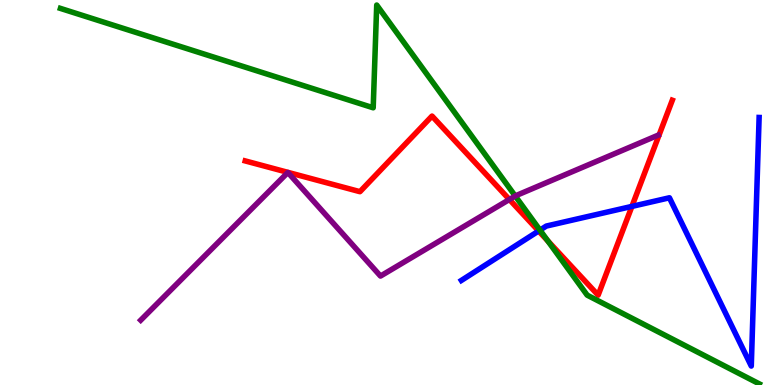[{'lines': ['blue', 'red'], 'intersections': [{'x': 6.95, 'y': 4.0}, {'x': 8.15, 'y': 4.64}]}, {'lines': ['green', 'red'], 'intersections': [{'x': 7.07, 'y': 3.74}]}, {'lines': ['purple', 'red'], 'intersections': [{'x': 6.57, 'y': 4.82}]}, {'lines': ['blue', 'green'], 'intersections': [{'x': 6.97, 'y': 4.02}]}, {'lines': ['blue', 'purple'], 'intersections': []}, {'lines': ['green', 'purple'], 'intersections': [{'x': 6.65, 'y': 4.91}]}]